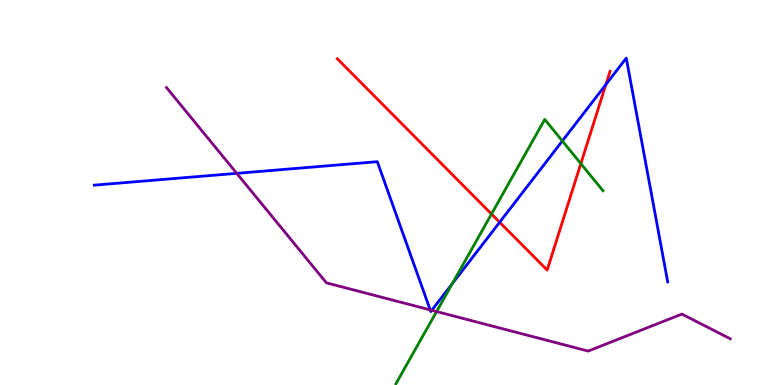[{'lines': ['blue', 'red'], 'intersections': [{'x': 6.45, 'y': 4.23}, {'x': 7.82, 'y': 7.8}]}, {'lines': ['green', 'red'], 'intersections': [{'x': 6.34, 'y': 4.44}, {'x': 7.49, 'y': 5.75}]}, {'lines': ['purple', 'red'], 'intersections': []}, {'lines': ['blue', 'green'], 'intersections': [{'x': 5.84, 'y': 2.63}, {'x': 7.26, 'y': 6.34}]}, {'lines': ['blue', 'purple'], 'intersections': [{'x': 3.05, 'y': 5.5}, {'x': 5.55, 'y': 1.95}, {'x': 5.57, 'y': 1.94}]}, {'lines': ['green', 'purple'], 'intersections': [{'x': 5.63, 'y': 1.91}]}]